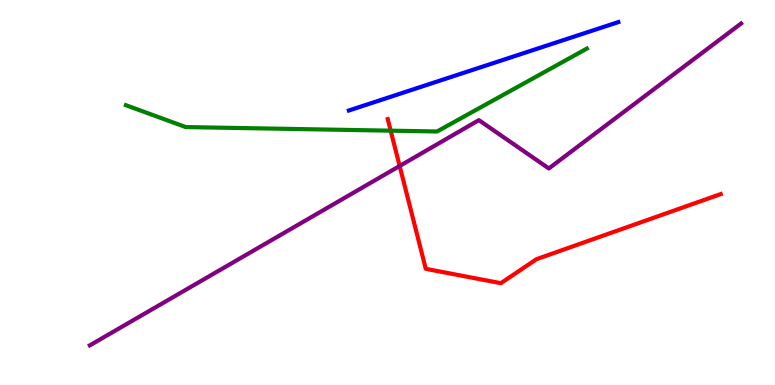[{'lines': ['blue', 'red'], 'intersections': []}, {'lines': ['green', 'red'], 'intersections': [{'x': 5.04, 'y': 6.61}]}, {'lines': ['purple', 'red'], 'intersections': [{'x': 5.16, 'y': 5.69}]}, {'lines': ['blue', 'green'], 'intersections': []}, {'lines': ['blue', 'purple'], 'intersections': []}, {'lines': ['green', 'purple'], 'intersections': []}]